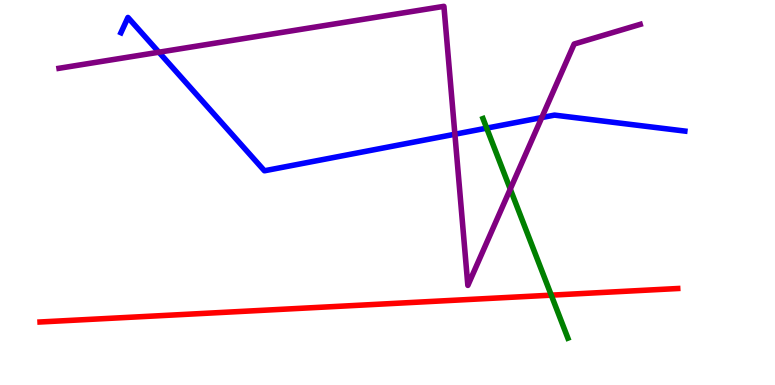[{'lines': ['blue', 'red'], 'intersections': []}, {'lines': ['green', 'red'], 'intersections': [{'x': 7.11, 'y': 2.33}]}, {'lines': ['purple', 'red'], 'intersections': []}, {'lines': ['blue', 'green'], 'intersections': [{'x': 6.28, 'y': 6.67}]}, {'lines': ['blue', 'purple'], 'intersections': [{'x': 2.05, 'y': 8.64}, {'x': 5.87, 'y': 6.51}, {'x': 6.99, 'y': 6.95}]}, {'lines': ['green', 'purple'], 'intersections': [{'x': 6.58, 'y': 5.09}]}]